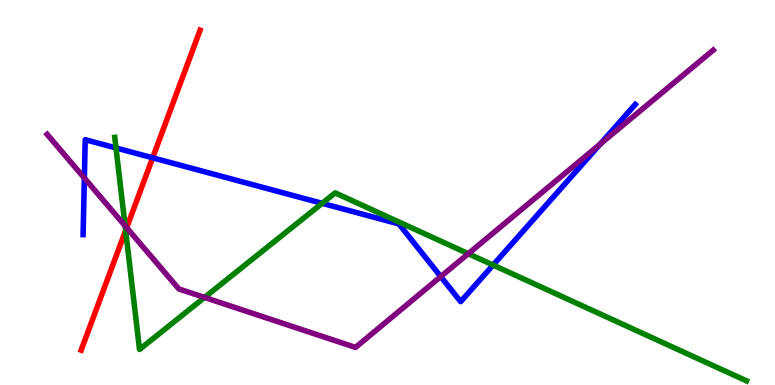[{'lines': ['blue', 'red'], 'intersections': [{'x': 1.97, 'y': 5.9}]}, {'lines': ['green', 'red'], 'intersections': [{'x': 1.62, 'y': 4.01}]}, {'lines': ['purple', 'red'], 'intersections': [{'x': 1.63, 'y': 4.09}]}, {'lines': ['blue', 'green'], 'intersections': [{'x': 1.5, 'y': 6.16}, {'x': 4.16, 'y': 4.72}, {'x': 6.36, 'y': 3.12}]}, {'lines': ['blue', 'purple'], 'intersections': [{'x': 1.09, 'y': 5.38}, {'x': 5.69, 'y': 2.82}, {'x': 7.74, 'y': 6.26}]}, {'lines': ['green', 'purple'], 'intersections': [{'x': 1.61, 'y': 4.13}, {'x': 2.64, 'y': 2.27}, {'x': 6.04, 'y': 3.41}]}]